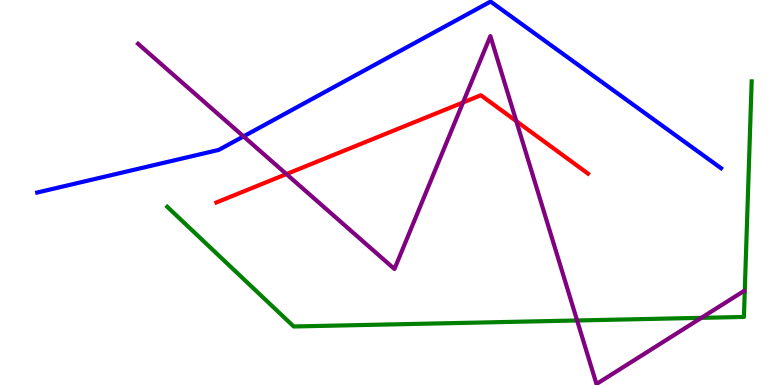[{'lines': ['blue', 'red'], 'intersections': []}, {'lines': ['green', 'red'], 'intersections': []}, {'lines': ['purple', 'red'], 'intersections': [{'x': 3.7, 'y': 5.48}, {'x': 5.97, 'y': 7.34}, {'x': 6.66, 'y': 6.85}]}, {'lines': ['blue', 'green'], 'intersections': []}, {'lines': ['blue', 'purple'], 'intersections': [{'x': 3.14, 'y': 6.46}]}, {'lines': ['green', 'purple'], 'intersections': [{'x': 7.45, 'y': 1.68}, {'x': 9.05, 'y': 1.74}]}]